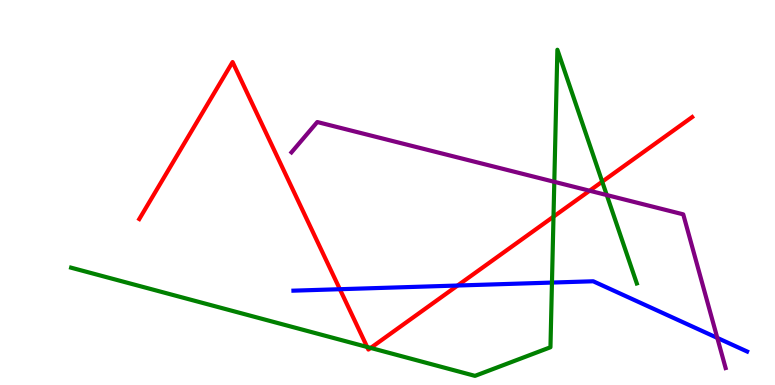[{'lines': ['blue', 'red'], 'intersections': [{'x': 4.39, 'y': 2.49}, {'x': 5.9, 'y': 2.58}]}, {'lines': ['green', 'red'], 'intersections': [{'x': 4.74, 'y': 0.987}, {'x': 4.78, 'y': 0.963}, {'x': 7.14, 'y': 4.37}, {'x': 7.77, 'y': 5.28}]}, {'lines': ['purple', 'red'], 'intersections': [{'x': 7.61, 'y': 5.05}]}, {'lines': ['blue', 'green'], 'intersections': [{'x': 7.12, 'y': 2.66}]}, {'lines': ['blue', 'purple'], 'intersections': [{'x': 9.26, 'y': 1.22}]}, {'lines': ['green', 'purple'], 'intersections': [{'x': 7.15, 'y': 5.28}, {'x': 7.83, 'y': 4.93}]}]